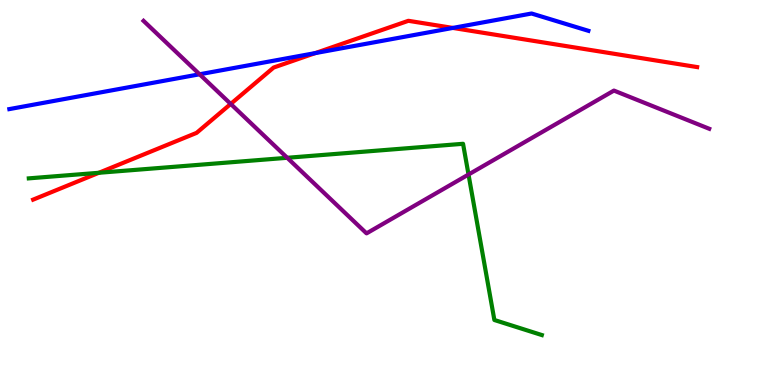[{'lines': ['blue', 'red'], 'intersections': [{'x': 4.07, 'y': 8.62}, {'x': 5.84, 'y': 9.27}]}, {'lines': ['green', 'red'], 'intersections': [{'x': 1.28, 'y': 5.51}]}, {'lines': ['purple', 'red'], 'intersections': [{'x': 2.98, 'y': 7.3}]}, {'lines': ['blue', 'green'], 'intersections': []}, {'lines': ['blue', 'purple'], 'intersections': [{'x': 2.58, 'y': 8.07}]}, {'lines': ['green', 'purple'], 'intersections': [{'x': 3.71, 'y': 5.9}, {'x': 6.05, 'y': 5.47}]}]